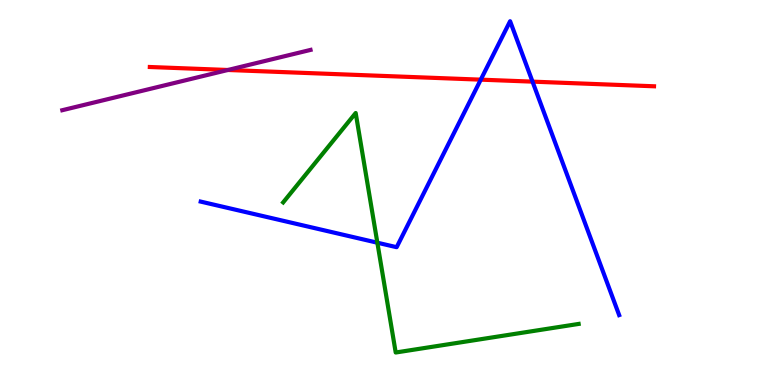[{'lines': ['blue', 'red'], 'intersections': [{'x': 6.2, 'y': 7.93}, {'x': 6.87, 'y': 7.88}]}, {'lines': ['green', 'red'], 'intersections': []}, {'lines': ['purple', 'red'], 'intersections': [{'x': 2.94, 'y': 8.18}]}, {'lines': ['blue', 'green'], 'intersections': [{'x': 4.87, 'y': 3.7}]}, {'lines': ['blue', 'purple'], 'intersections': []}, {'lines': ['green', 'purple'], 'intersections': []}]